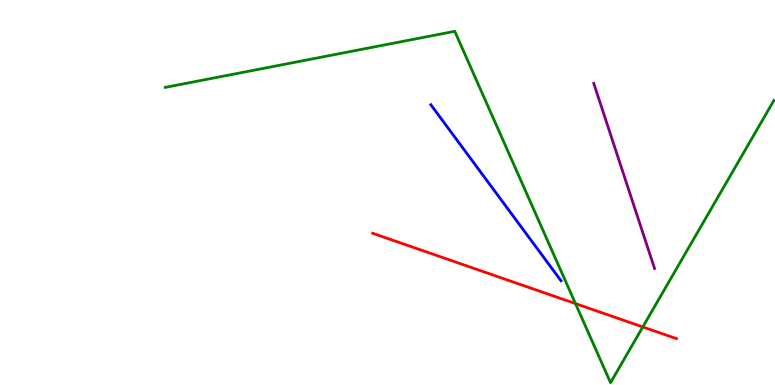[{'lines': ['blue', 'red'], 'intersections': []}, {'lines': ['green', 'red'], 'intersections': [{'x': 7.43, 'y': 2.11}, {'x': 8.29, 'y': 1.51}]}, {'lines': ['purple', 'red'], 'intersections': []}, {'lines': ['blue', 'green'], 'intersections': []}, {'lines': ['blue', 'purple'], 'intersections': []}, {'lines': ['green', 'purple'], 'intersections': []}]